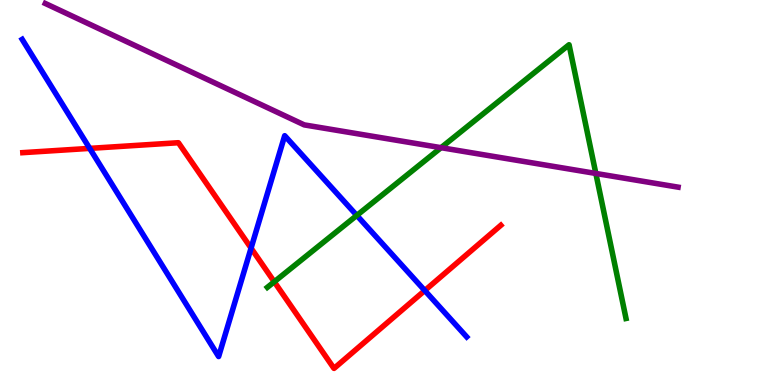[{'lines': ['blue', 'red'], 'intersections': [{'x': 1.16, 'y': 6.15}, {'x': 3.24, 'y': 3.56}, {'x': 5.48, 'y': 2.45}]}, {'lines': ['green', 'red'], 'intersections': [{'x': 3.54, 'y': 2.68}]}, {'lines': ['purple', 'red'], 'intersections': []}, {'lines': ['blue', 'green'], 'intersections': [{'x': 4.6, 'y': 4.4}]}, {'lines': ['blue', 'purple'], 'intersections': []}, {'lines': ['green', 'purple'], 'intersections': [{'x': 5.69, 'y': 6.16}, {'x': 7.69, 'y': 5.49}]}]